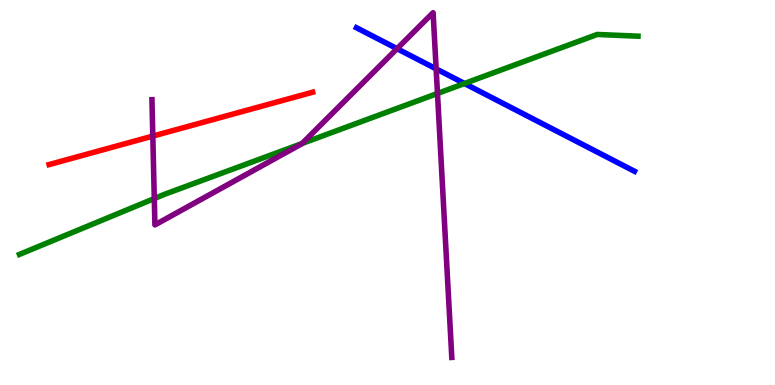[{'lines': ['blue', 'red'], 'intersections': []}, {'lines': ['green', 'red'], 'intersections': []}, {'lines': ['purple', 'red'], 'intersections': [{'x': 1.97, 'y': 6.46}]}, {'lines': ['blue', 'green'], 'intersections': [{'x': 5.99, 'y': 7.83}]}, {'lines': ['blue', 'purple'], 'intersections': [{'x': 5.12, 'y': 8.74}, {'x': 5.63, 'y': 8.21}]}, {'lines': ['green', 'purple'], 'intersections': [{'x': 1.99, 'y': 4.84}, {'x': 3.9, 'y': 6.27}, {'x': 5.64, 'y': 7.57}]}]